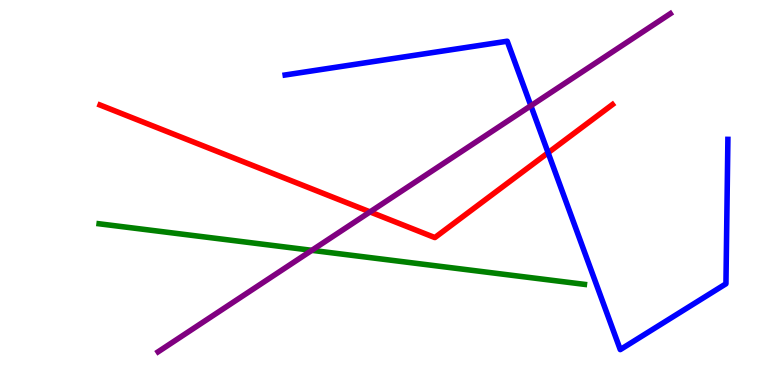[{'lines': ['blue', 'red'], 'intersections': [{'x': 7.07, 'y': 6.03}]}, {'lines': ['green', 'red'], 'intersections': []}, {'lines': ['purple', 'red'], 'intersections': [{'x': 4.77, 'y': 4.5}]}, {'lines': ['blue', 'green'], 'intersections': []}, {'lines': ['blue', 'purple'], 'intersections': [{'x': 6.85, 'y': 7.25}]}, {'lines': ['green', 'purple'], 'intersections': [{'x': 4.02, 'y': 3.5}]}]